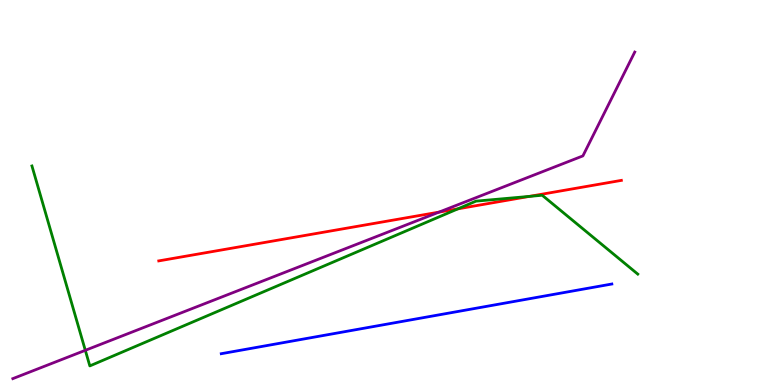[{'lines': ['blue', 'red'], 'intersections': []}, {'lines': ['green', 'red'], 'intersections': [{'x': 5.91, 'y': 4.58}, {'x': 6.83, 'y': 4.9}]}, {'lines': ['purple', 'red'], 'intersections': [{'x': 5.66, 'y': 4.49}]}, {'lines': ['blue', 'green'], 'intersections': []}, {'lines': ['blue', 'purple'], 'intersections': []}, {'lines': ['green', 'purple'], 'intersections': [{'x': 1.1, 'y': 0.901}]}]